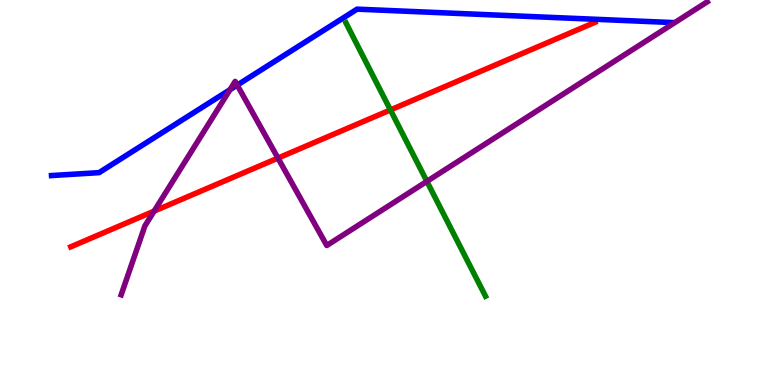[{'lines': ['blue', 'red'], 'intersections': []}, {'lines': ['green', 'red'], 'intersections': [{'x': 5.04, 'y': 7.14}]}, {'lines': ['purple', 'red'], 'intersections': [{'x': 1.99, 'y': 4.52}, {'x': 3.59, 'y': 5.89}]}, {'lines': ['blue', 'green'], 'intersections': []}, {'lines': ['blue', 'purple'], 'intersections': [{'x': 2.97, 'y': 7.67}, {'x': 3.06, 'y': 7.79}]}, {'lines': ['green', 'purple'], 'intersections': [{'x': 5.51, 'y': 5.29}]}]